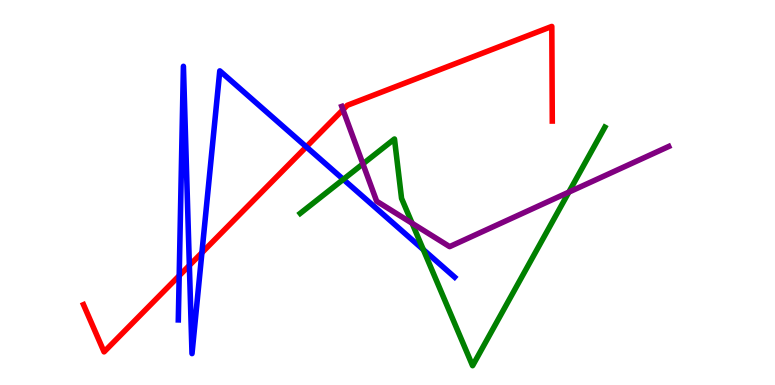[{'lines': ['blue', 'red'], 'intersections': [{'x': 2.31, 'y': 2.84}, {'x': 2.44, 'y': 3.11}, {'x': 2.61, 'y': 3.44}, {'x': 3.95, 'y': 6.19}]}, {'lines': ['green', 'red'], 'intersections': []}, {'lines': ['purple', 'red'], 'intersections': [{'x': 4.43, 'y': 7.15}]}, {'lines': ['blue', 'green'], 'intersections': [{'x': 4.43, 'y': 5.34}, {'x': 5.46, 'y': 3.52}]}, {'lines': ['blue', 'purple'], 'intersections': []}, {'lines': ['green', 'purple'], 'intersections': [{'x': 4.68, 'y': 5.74}, {'x': 5.32, 'y': 4.2}, {'x': 7.34, 'y': 5.01}]}]